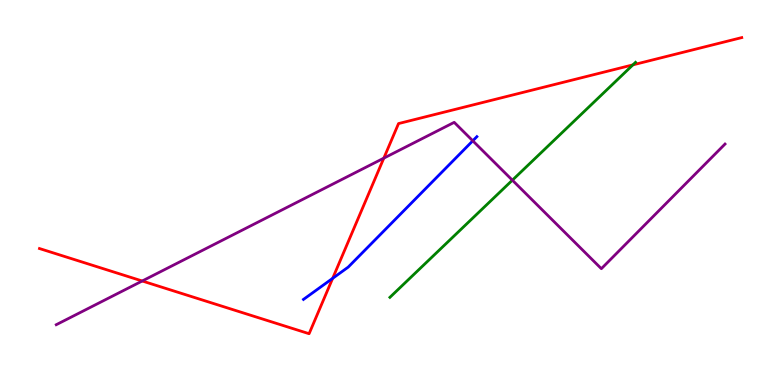[{'lines': ['blue', 'red'], 'intersections': [{'x': 4.29, 'y': 2.77}]}, {'lines': ['green', 'red'], 'intersections': [{'x': 8.17, 'y': 8.32}]}, {'lines': ['purple', 'red'], 'intersections': [{'x': 1.84, 'y': 2.7}, {'x': 4.95, 'y': 5.89}]}, {'lines': ['blue', 'green'], 'intersections': []}, {'lines': ['blue', 'purple'], 'intersections': [{'x': 6.1, 'y': 6.34}]}, {'lines': ['green', 'purple'], 'intersections': [{'x': 6.61, 'y': 5.32}]}]